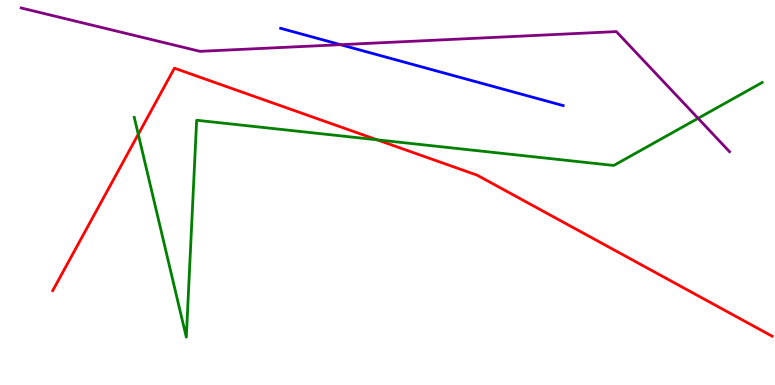[{'lines': ['blue', 'red'], 'intersections': []}, {'lines': ['green', 'red'], 'intersections': [{'x': 1.78, 'y': 6.51}, {'x': 4.87, 'y': 6.37}]}, {'lines': ['purple', 'red'], 'intersections': []}, {'lines': ['blue', 'green'], 'intersections': []}, {'lines': ['blue', 'purple'], 'intersections': [{'x': 4.39, 'y': 8.84}]}, {'lines': ['green', 'purple'], 'intersections': [{'x': 9.01, 'y': 6.93}]}]